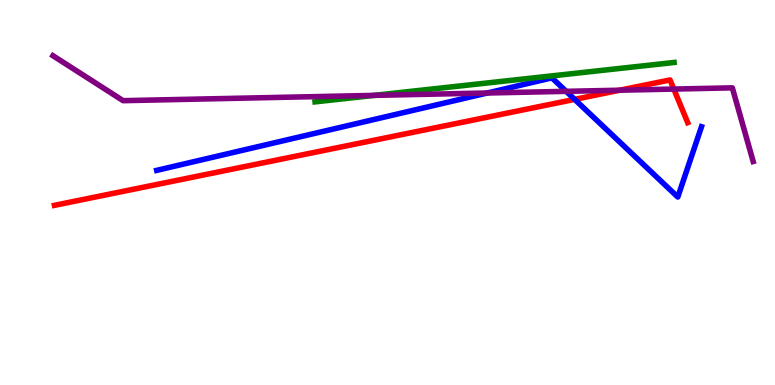[{'lines': ['blue', 'red'], 'intersections': [{'x': 7.41, 'y': 7.42}]}, {'lines': ['green', 'red'], 'intersections': []}, {'lines': ['purple', 'red'], 'intersections': [{'x': 8.0, 'y': 7.66}, {'x': 8.69, 'y': 7.69}]}, {'lines': ['blue', 'green'], 'intersections': []}, {'lines': ['blue', 'purple'], 'intersections': [{'x': 6.29, 'y': 7.58}, {'x': 7.31, 'y': 7.63}]}, {'lines': ['green', 'purple'], 'intersections': [{'x': 4.83, 'y': 7.52}]}]